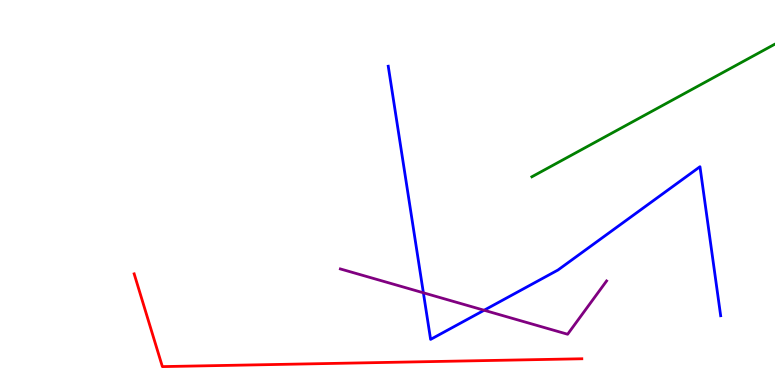[{'lines': ['blue', 'red'], 'intersections': []}, {'lines': ['green', 'red'], 'intersections': []}, {'lines': ['purple', 'red'], 'intersections': []}, {'lines': ['blue', 'green'], 'intersections': []}, {'lines': ['blue', 'purple'], 'intersections': [{'x': 5.46, 'y': 2.4}, {'x': 6.25, 'y': 1.94}]}, {'lines': ['green', 'purple'], 'intersections': []}]